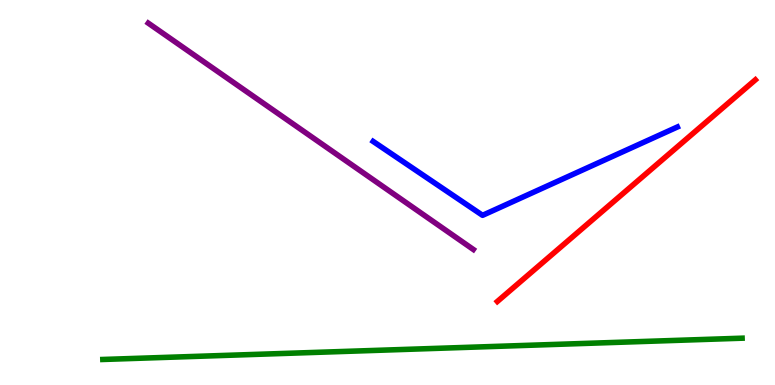[{'lines': ['blue', 'red'], 'intersections': []}, {'lines': ['green', 'red'], 'intersections': []}, {'lines': ['purple', 'red'], 'intersections': []}, {'lines': ['blue', 'green'], 'intersections': []}, {'lines': ['blue', 'purple'], 'intersections': []}, {'lines': ['green', 'purple'], 'intersections': []}]